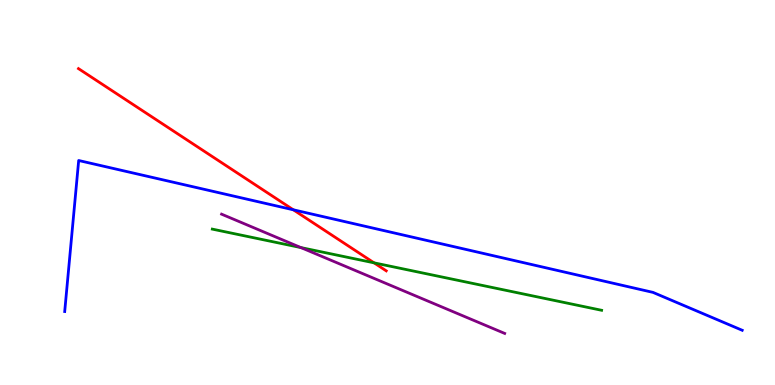[{'lines': ['blue', 'red'], 'intersections': [{'x': 3.78, 'y': 4.55}]}, {'lines': ['green', 'red'], 'intersections': [{'x': 4.83, 'y': 3.17}]}, {'lines': ['purple', 'red'], 'intersections': []}, {'lines': ['blue', 'green'], 'intersections': []}, {'lines': ['blue', 'purple'], 'intersections': []}, {'lines': ['green', 'purple'], 'intersections': [{'x': 3.88, 'y': 3.57}]}]